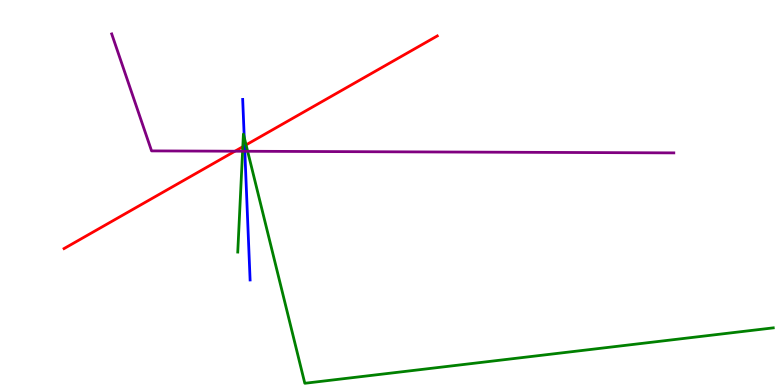[{'lines': ['blue', 'red'], 'intersections': [{'x': 3.16, 'y': 6.21}]}, {'lines': ['green', 'red'], 'intersections': [{'x': 3.13, 'y': 6.19}, {'x': 3.18, 'y': 6.24}]}, {'lines': ['purple', 'red'], 'intersections': [{'x': 3.03, 'y': 6.07}]}, {'lines': ['blue', 'green'], 'intersections': [{'x': 3.15, 'y': 6.43}]}, {'lines': ['blue', 'purple'], 'intersections': [{'x': 3.16, 'y': 6.07}]}, {'lines': ['green', 'purple'], 'intersections': [{'x': 3.13, 'y': 6.07}, {'x': 3.2, 'y': 6.07}]}]